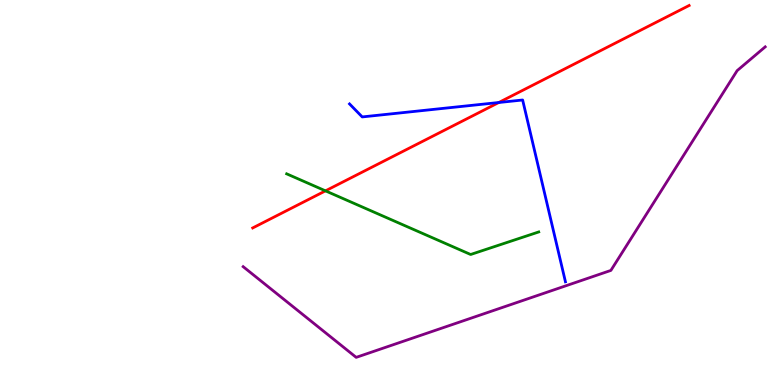[{'lines': ['blue', 'red'], 'intersections': [{'x': 6.44, 'y': 7.34}]}, {'lines': ['green', 'red'], 'intersections': [{'x': 4.2, 'y': 5.04}]}, {'lines': ['purple', 'red'], 'intersections': []}, {'lines': ['blue', 'green'], 'intersections': []}, {'lines': ['blue', 'purple'], 'intersections': []}, {'lines': ['green', 'purple'], 'intersections': []}]